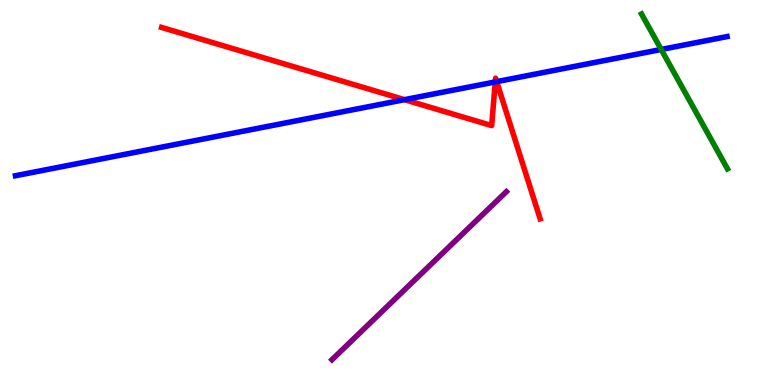[{'lines': ['blue', 'red'], 'intersections': [{'x': 5.22, 'y': 7.41}, {'x': 6.39, 'y': 7.87}, {'x': 6.41, 'y': 7.88}]}, {'lines': ['green', 'red'], 'intersections': []}, {'lines': ['purple', 'red'], 'intersections': []}, {'lines': ['blue', 'green'], 'intersections': [{'x': 8.53, 'y': 8.71}]}, {'lines': ['blue', 'purple'], 'intersections': []}, {'lines': ['green', 'purple'], 'intersections': []}]